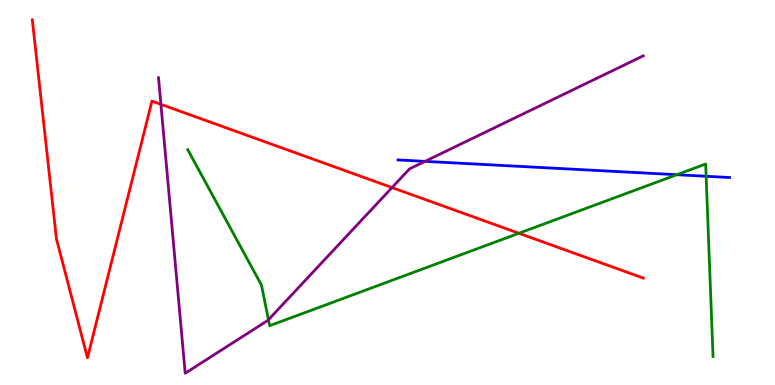[{'lines': ['blue', 'red'], 'intersections': []}, {'lines': ['green', 'red'], 'intersections': [{'x': 6.7, 'y': 3.94}]}, {'lines': ['purple', 'red'], 'intersections': [{'x': 2.08, 'y': 7.29}, {'x': 5.06, 'y': 5.13}]}, {'lines': ['blue', 'green'], 'intersections': [{'x': 8.73, 'y': 5.46}, {'x': 9.11, 'y': 5.42}]}, {'lines': ['blue', 'purple'], 'intersections': [{'x': 5.48, 'y': 5.81}]}, {'lines': ['green', 'purple'], 'intersections': [{'x': 3.46, 'y': 1.69}]}]